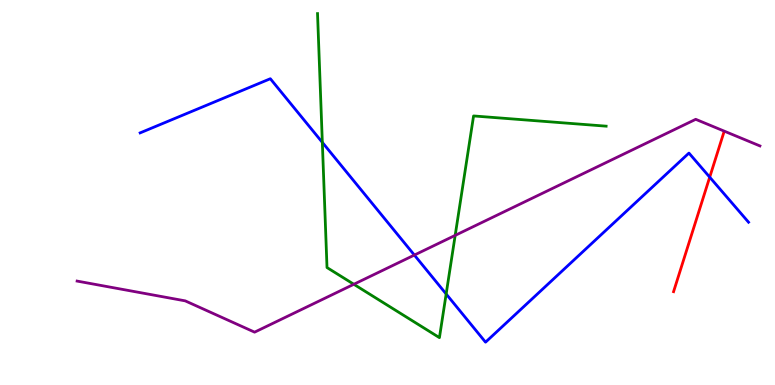[{'lines': ['blue', 'red'], 'intersections': [{'x': 9.16, 'y': 5.4}]}, {'lines': ['green', 'red'], 'intersections': []}, {'lines': ['purple', 'red'], 'intersections': []}, {'lines': ['blue', 'green'], 'intersections': [{'x': 4.16, 'y': 6.3}, {'x': 5.76, 'y': 2.36}]}, {'lines': ['blue', 'purple'], 'intersections': [{'x': 5.35, 'y': 3.37}]}, {'lines': ['green', 'purple'], 'intersections': [{'x': 4.57, 'y': 2.62}, {'x': 5.87, 'y': 3.89}]}]